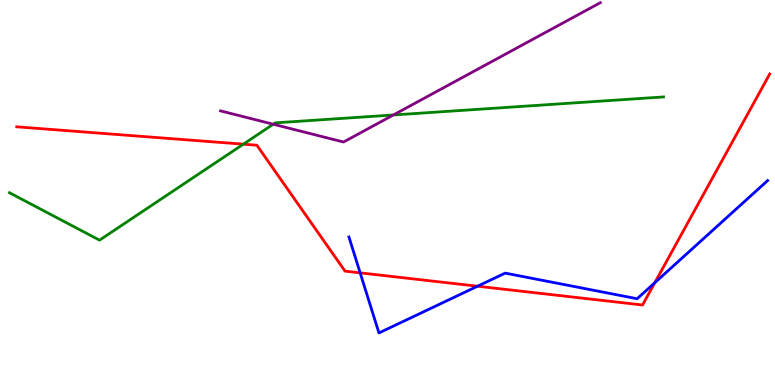[{'lines': ['blue', 'red'], 'intersections': [{'x': 4.65, 'y': 2.91}, {'x': 6.16, 'y': 2.57}, {'x': 8.45, 'y': 2.66}]}, {'lines': ['green', 'red'], 'intersections': [{'x': 3.14, 'y': 6.26}]}, {'lines': ['purple', 'red'], 'intersections': []}, {'lines': ['blue', 'green'], 'intersections': []}, {'lines': ['blue', 'purple'], 'intersections': []}, {'lines': ['green', 'purple'], 'intersections': [{'x': 3.53, 'y': 6.77}, {'x': 5.08, 'y': 7.01}]}]